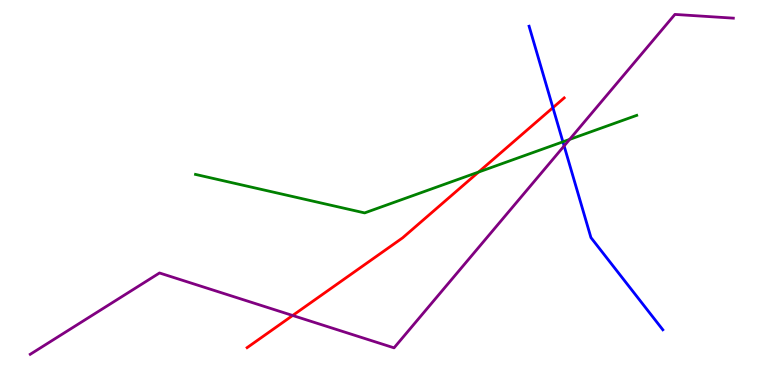[{'lines': ['blue', 'red'], 'intersections': [{'x': 7.13, 'y': 7.2}]}, {'lines': ['green', 'red'], 'intersections': [{'x': 6.17, 'y': 5.53}]}, {'lines': ['purple', 'red'], 'intersections': [{'x': 3.78, 'y': 1.81}]}, {'lines': ['blue', 'green'], 'intersections': [{'x': 7.26, 'y': 6.32}]}, {'lines': ['blue', 'purple'], 'intersections': [{'x': 7.28, 'y': 6.21}]}, {'lines': ['green', 'purple'], 'intersections': [{'x': 7.35, 'y': 6.38}]}]